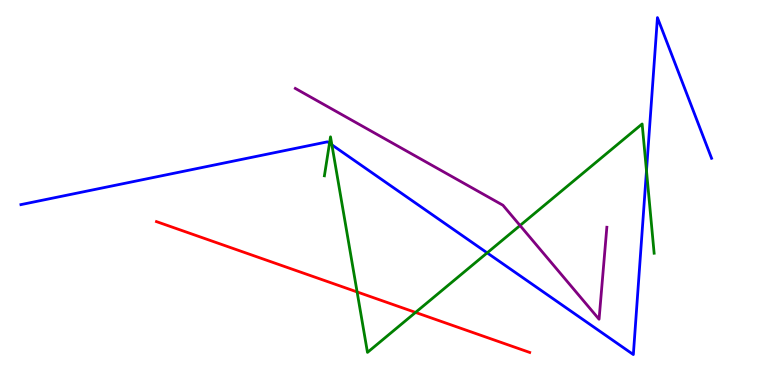[{'lines': ['blue', 'red'], 'intersections': []}, {'lines': ['green', 'red'], 'intersections': [{'x': 4.61, 'y': 2.42}, {'x': 5.36, 'y': 1.89}]}, {'lines': ['purple', 'red'], 'intersections': []}, {'lines': ['blue', 'green'], 'intersections': [{'x': 4.25, 'y': 6.28}, {'x': 4.28, 'y': 6.24}, {'x': 6.29, 'y': 3.43}, {'x': 8.34, 'y': 5.56}]}, {'lines': ['blue', 'purple'], 'intersections': []}, {'lines': ['green', 'purple'], 'intersections': [{'x': 6.71, 'y': 4.14}]}]